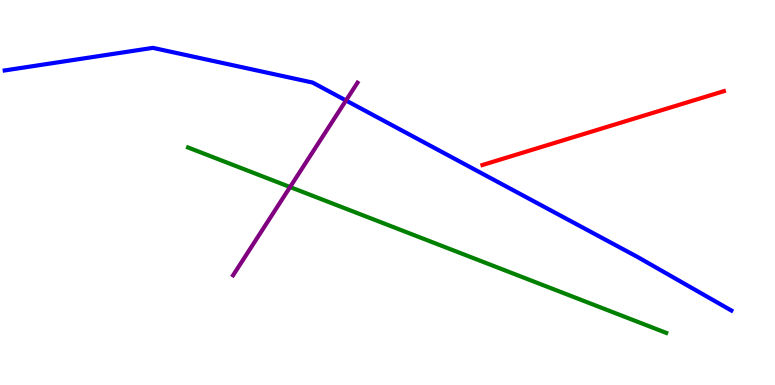[{'lines': ['blue', 'red'], 'intersections': []}, {'lines': ['green', 'red'], 'intersections': []}, {'lines': ['purple', 'red'], 'intersections': []}, {'lines': ['blue', 'green'], 'intersections': []}, {'lines': ['blue', 'purple'], 'intersections': [{'x': 4.46, 'y': 7.39}]}, {'lines': ['green', 'purple'], 'intersections': [{'x': 3.74, 'y': 5.14}]}]